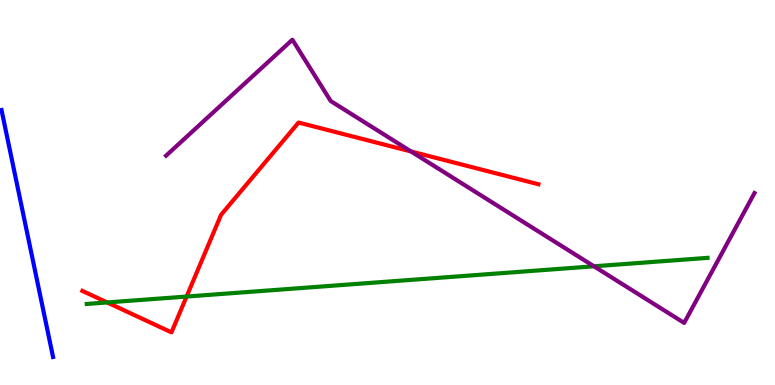[{'lines': ['blue', 'red'], 'intersections': []}, {'lines': ['green', 'red'], 'intersections': [{'x': 1.38, 'y': 2.14}, {'x': 2.41, 'y': 2.3}]}, {'lines': ['purple', 'red'], 'intersections': [{'x': 5.3, 'y': 6.07}]}, {'lines': ['blue', 'green'], 'intersections': []}, {'lines': ['blue', 'purple'], 'intersections': []}, {'lines': ['green', 'purple'], 'intersections': [{'x': 7.66, 'y': 3.08}]}]